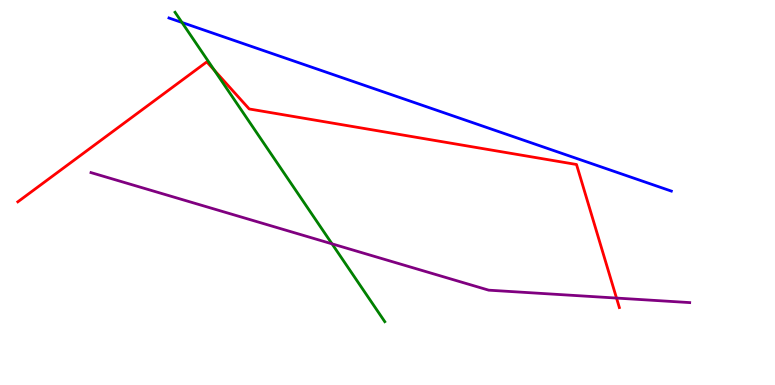[{'lines': ['blue', 'red'], 'intersections': []}, {'lines': ['green', 'red'], 'intersections': [{'x': 2.77, 'y': 8.18}]}, {'lines': ['purple', 'red'], 'intersections': [{'x': 7.96, 'y': 2.26}]}, {'lines': ['blue', 'green'], 'intersections': [{'x': 2.35, 'y': 9.42}]}, {'lines': ['blue', 'purple'], 'intersections': []}, {'lines': ['green', 'purple'], 'intersections': [{'x': 4.28, 'y': 3.67}]}]